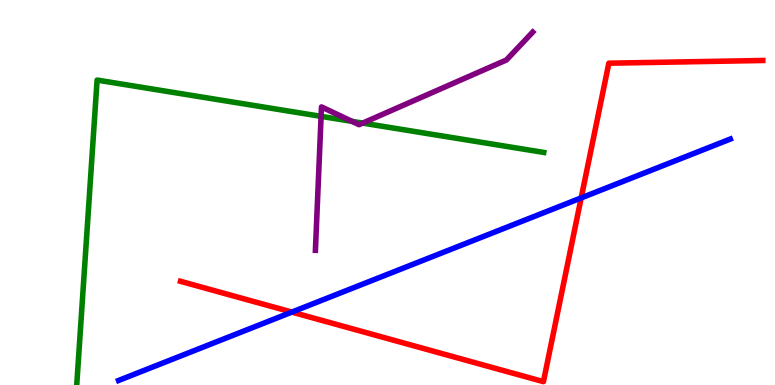[{'lines': ['blue', 'red'], 'intersections': [{'x': 3.77, 'y': 1.89}, {'x': 7.5, 'y': 4.86}]}, {'lines': ['green', 'red'], 'intersections': []}, {'lines': ['purple', 'red'], 'intersections': []}, {'lines': ['blue', 'green'], 'intersections': []}, {'lines': ['blue', 'purple'], 'intersections': []}, {'lines': ['green', 'purple'], 'intersections': [{'x': 4.14, 'y': 6.98}, {'x': 4.54, 'y': 6.85}, {'x': 4.68, 'y': 6.8}]}]